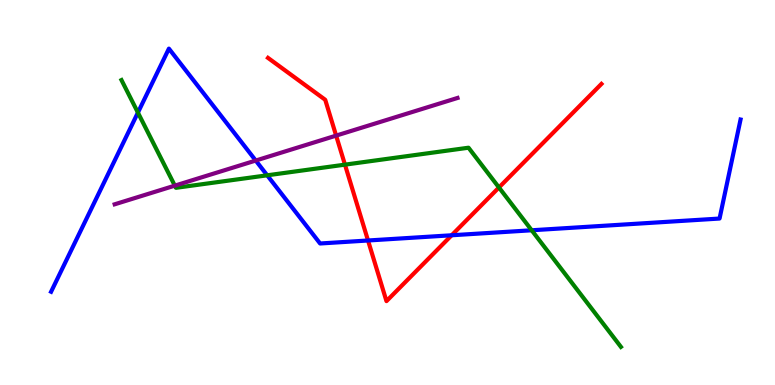[{'lines': ['blue', 'red'], 'intersections': [{'x': 4.75, 'y': 3.75}, {'x': 5.83, 'y': 3.89}]}, {'lines': ['green', 'red'], 'intersections': [{'x': 4.45, 'y': 5.72}, {'x': 6.44, 'y': 5.13}]}, {'lines': ['purple', 'red'], 'intersections': [{'x': 4.34, 'y': 6.48}]}, {'lines': ['blue', 'green'], 'intersections': [{'x': 1.78, 'y': 7.08}, {'x': 3.45, 'y': 5.45}, {'x': 6.86, 'y': 4.02}]}, {'lines': ['blue', 'purple'], 'intersections': [{'x': 3.3, 'y': 5.83}]}, {'lines': ['green', 'purple'], 'intersections': [{'x': 2.26, 'y': 5.18}]}]